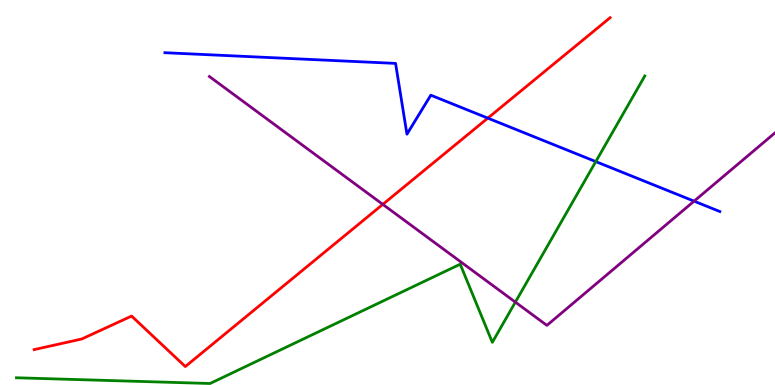[{'lines': ['blue', 'red'], 'intersections': [{'x': 6.29, 'y': 6.93}]}, {'lines': ['green', 'red'], 'intersections': []}, {'lines': ['purple', 'red'], 'intersections': [{'x': 4.94, 'y': 4.69}]}, {'lines': ['blue', 'green'], 'intersections': [{'x': 7.69, 'y': 5.8}]}, {'lines': ['blue', 'purple'], 'intersections': [{'x': 8.96, 'y': 4.78}]}, {'lines': ['green', 'purple'], 'intersections': [{'x': 6.65, 'y': 2.15}]}]